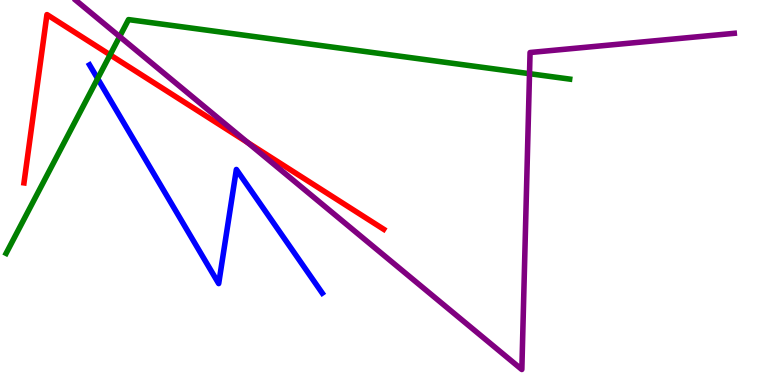[{'lines': ['blue', 'red'], 'intersections': []}, {'lines': ['green', 'red'], 'intersections': [{'x': 1.42, 'y': 8.58}]}, {'lines': ['purple', 'red'], 'intersections': [{'x': 3.2, 'y': 6.3}]}, {'lines': ['blue', 'green'], 'intersections': [{'x': 1.26, 'y': 7.96}]}, {'lines': ['blue', 'purple'], 'intersections': []}, {'lines': ['green', 'purple'], 'intersections': [{'x': 1.54, 'y': 9.05}, {'x': 6.83, 'y': 8.09}]}]